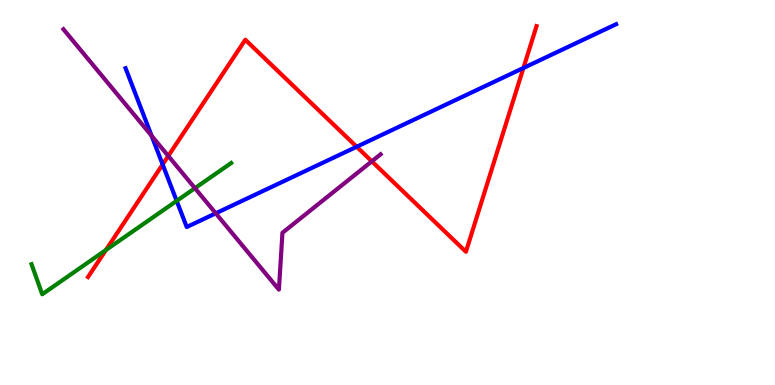[{'lines': ['blue', 'red'], 'intersections': [{'x': 2.1, 'y': 5.73}, {'x': 4.6, 'y': 6.19}, {'x': 6.75, 'y': 8.23}]}, {'lines': ['green', 'red'], 'intersections': [{'x': 1.37, 'y': 3.51}]}, {'lines': ['purple', 'red'], 'intersections': [{'x': 2.17, 'y': 5.95}, {'x': 4.8, 'y': 5.81}]}, {'lines': ['blue', 'green'], 'intersections': [{'x': 2.28, 'y': 4.78}]}, {'lines': ['blue', 'purple'], 'intersections': [{'x': 1.96, 'y': 6.47}, {'x': 2.78, 'y': 4.46}]}, {'lines': ['green', 'purple'], 'intersections': [{'x': 2.52, 'y': 5.11}]}]